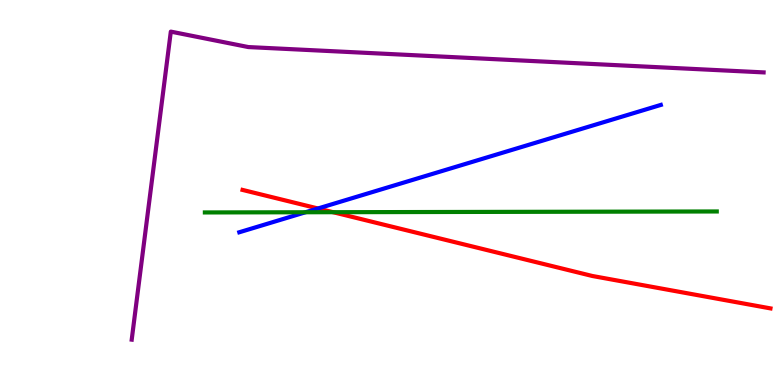[{'lines': ['blue', 'red'], 'intersections': [{'x': 4.1, 'y': 4.58}]}, {'lines': ['green', 'red'], 'intersections': [{'x': 4.3, 'y': 4.49}]}, {'lines': ['purple', 'red'], 'intersections': []}, {'lines': ['blue', 'green'], 'intersections': [{'x': 3.94, 'y': 4.49}]}, {'lines': ['blue', 'purple'], 'intersections': []}, {'lines': ['green', 'purple'], 'intersections': []}]